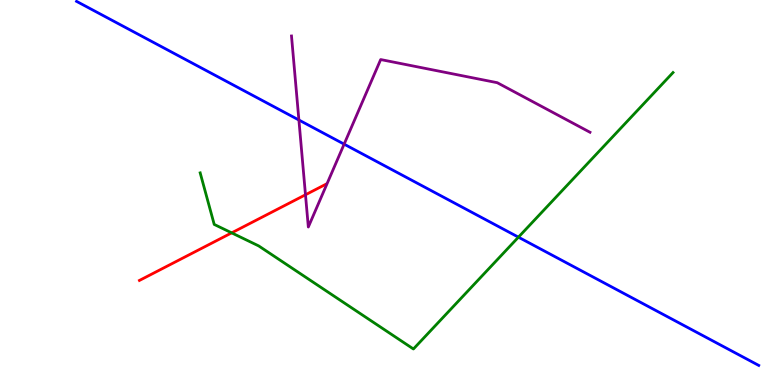[{'lines': ['blue', 'red'], 'intersections': []}, {'lines': ['green', 'red'], 'intersections': [{'x': 2.99, 'y': 3.95}]}, {'lines': ['purple', 'red'], 'intersections': [{'x': 3.94, 'y': 4.94}]}, {'lines': ['blue', 'green'], 'intersections': [{'x': 6.69, 'y': 3.84}]}, {'lines': ['blue', 'purple'], 'intersections': [{'x': 3.86, 'y': 6.88}, {'x': 4.44, 'y': 6.26}]}, {'lines': ['green', 'purple'], 'intersections': []}]